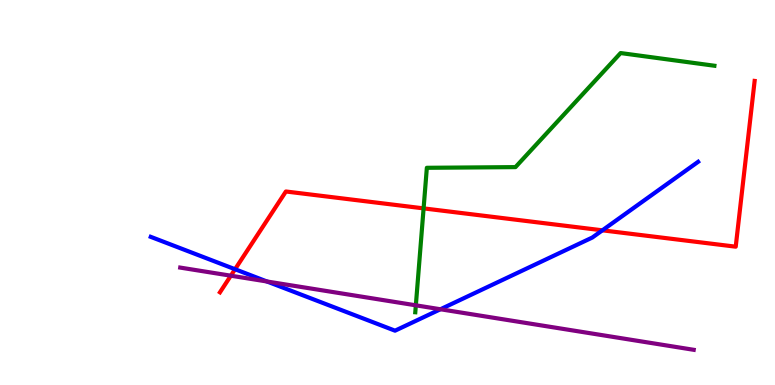[{'lines': ['blue', 'red'], 'intersections': [{'x': 3.03, 'y': 3.01}, {'x': 7.77, 'y': 4.02}]}, {'lines': ['green', 'red'], 'intersections': [{'x': 5.47, 'y': 4.59}]}, {'lines': ['purple', 'red'], 'intersections': [{'x': 2.98, 'y': 2.84}]}, {'lines': ['blue', 'green'], 'intersections': []}, {'lines': ['blue', 'purple'], 'intersections': [{'x': 3.44, 'y': 2.69}, {'x': 5.68, 'y': 1.97}]}, {'lines': ['green', 'purple'], 'intersections': [{'x': 5.37, 'y': 2.07}]}]